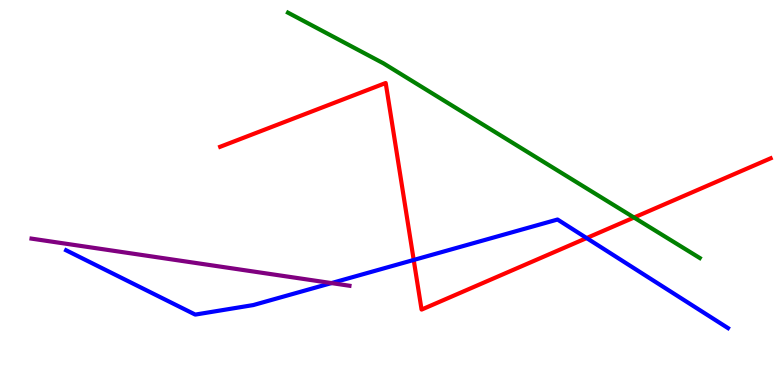[{'lines': ['blue', 'red'], 'intersections': [{'x': 5.34, 'y': 3.25}, {'x': 7.57, 'y': 3.82}]}, {'lines': ['green', 'red'], 'intersections': [{'x': 8.18, 'y': 4.35}]}, {'lines': ['purple', 'red'], 'intersections': []}, {'lines': ['blue', 'green'], 'intersections': []}, {'lines': ['blue', 'purple'], 'intersections': [{'x': 4.28, 'y': 2.65}]}, {'lines': ['green', 'purple'], 'intersections': []}]